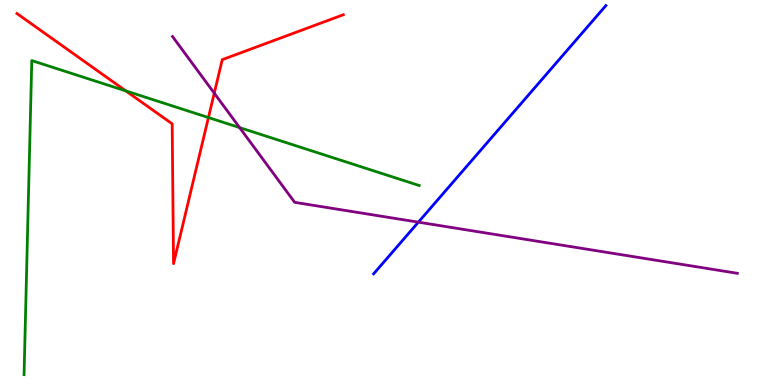[{'lines': ['blue', 'red'], 'intersections': []}, {'lines': ['green', 'red'], 'intersections': [{'x': 1.62, 'y': 7.64}, {'x': 2.69, 'y': 6.95}]}, {'lines': ['purple', 'red'], 'intersections': [{'x': 2.76, 'y': 7.58}]}, {'lines': ['blue', 'green'], 'intersections': []}, {'lines': ['blue', 'purple'], 'intersections': [{'x': 5.4, 'y': 4.23}]}, {'lines': ['green', 'purple'], 'intersections': [{'x': 3.09, 'y': 6.69}]}]